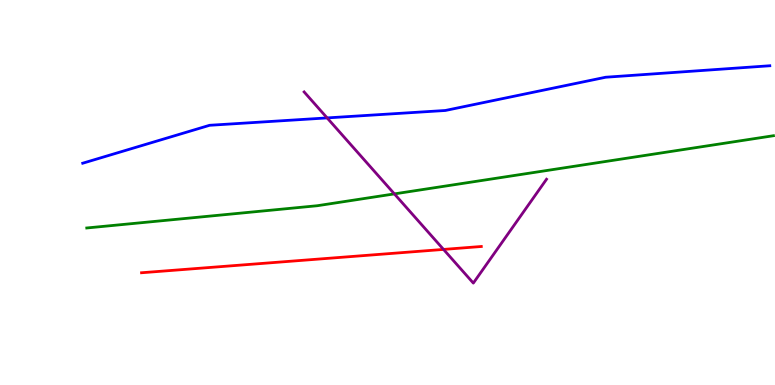[{'lines': ['blue', 'red'], 'intersections': []}, {'lines': ['green', 'red'], 'intersections': []}, {'lines': ['purple', 'red'], 'intersections': [{'x': 5.72, 'y': 3.52}]}, {'lines': ['blue', 'green'], 'intersections': []}, {'lines': ['blue', 'purple'], 'intersections': [{'x': 4.22, 'y': 6.94}]}, {'lines': ['green', 'purple'], 'intersections': [{'x': 5.09, 'y': 4.96}]}]